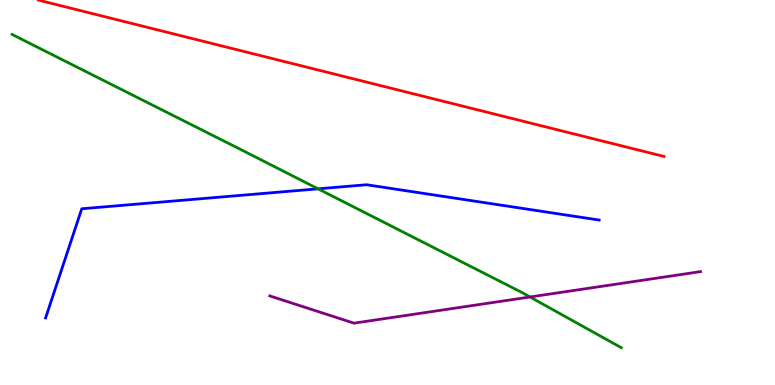[{'lines': ['blue', 'red'], 'intersections': []}, {'lines': ['green', 'red'], 'intersections': []}, {'lines': ['purple', 'red'], 'intersections': []}, {'lines': ['blue', 'green'], 'intersections': [{'x': 4.1, 'y': 5.1}]}, {'lines': ['blue', 'purple'], 'intersections': []}, {'lines': ['green', 'purple'], 'intersections': [{'x': 6.84, 'y': 2.29}]}]